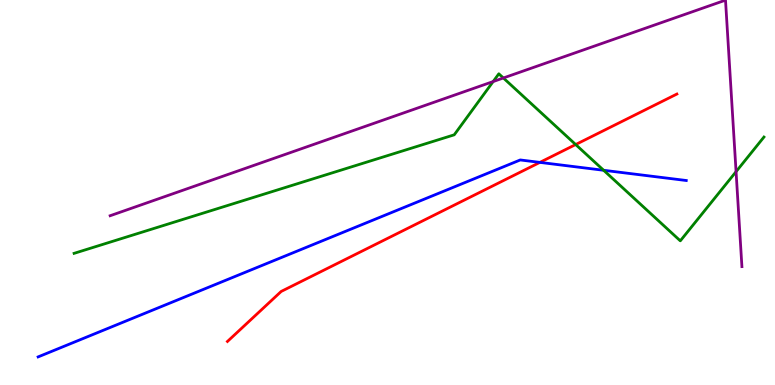[{'lines': ['blue', 'red'], 'intersections': [{'x': 6.97, 'y': 5.78}]}, {'lines': ['green', 'red'], 'intersections': [{'x': 7.43, 'y': 6.25}]}, {'lines': ['purple', 'red'], 'intersections': []}, {'lines': ['blue', 'green'], 'intersections': [{'x': 7.79, 'y': 5.58}]}, {'lines': ['blue', 'purple'], 'intersections': []}, {'lines': ['green', 'purple'], 'intersections': [{'x': 6.36, 'y': 7.88}, {'x': 6.5, 'y': 7.97}, {'x': 9.5, 'y': 5.54}]}]